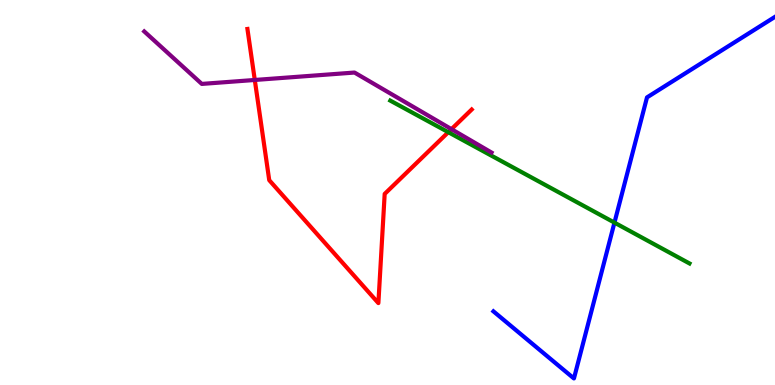[{'lines': ['blue', 'red'], 'intersections': []}, {'lines': ['green', 'red'], 'intersections': [{'x': 5.78, 'y': 6.57}]}, {'lines': ['purple', 'red'], 'intersections': [{'x': 3.29, 'y': 7.92}, {'x': 5.83, 'y': 6.65}]}, {'lines': ['blue', 'green'], 'intersections': [{'x': 7.93, 'y': 4.22}]}, {'lines': ['blue', 'purple'], 'intersections': []}, {'lines': ['green', 'purple'], 'intersections': []}]